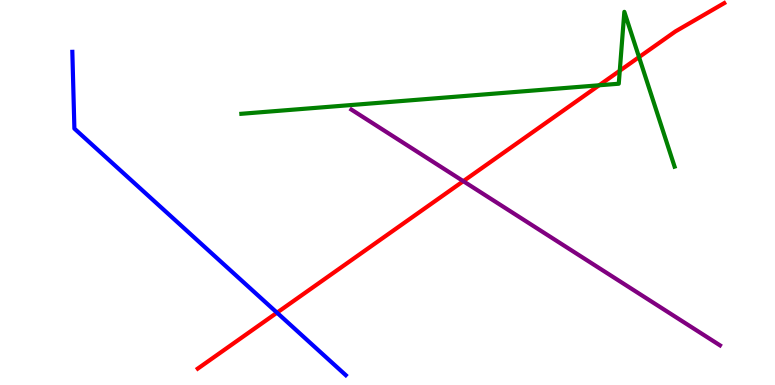[{'lines': ['blue', 'red'], 'intersections': [{'x': 3.57, 'y': 1.88}]}, {'lines': ['green', 'red'], 'intersections': [{'x': 7.73, 'y': 7.78}, {'x': 8.0, 'y': 8.16}, {'x': 8.25, 'y': 8.52}]}, {'lines': ['purple', 'red'], 'intersections': [{'x': 5.98, 'y': 5.29}]}, {'lines': ['blue', 'green'], 'intersections': []}, {'lines': ['blue', 'purple'], 'intersections': []}, {'lines': ['green', 'purple'], 'intersections': []}]